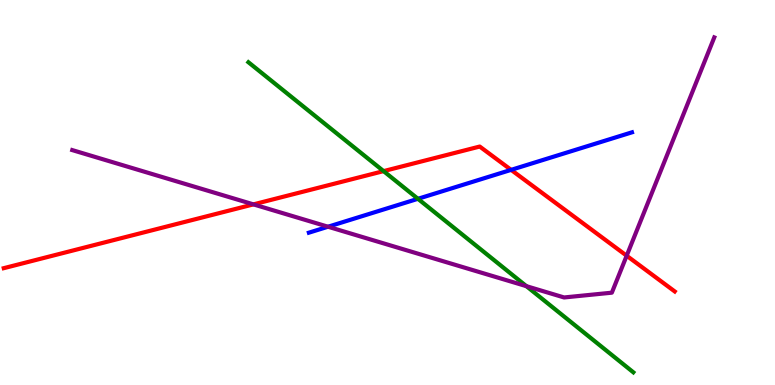[{'lines': ['blue', 'red'], 'intersections': [{'x': 6.59, 'y': 5.59}]}, {'lines': ['green', 'red'], 'intersections': [{'x': 4.95, 'y': 5.56}]}, {'lines': ['purple', 'red'], 'intersections': [{'x': 3.27, 'y': 4.69}, {'x': 8.09, 'y': 3.36}]}, {'lines': ['blue', 'green'], 'intersections': [{'x': 5.39, 'y': 4.84}]}, {'lines': ['blue', 'purple'], 'intersections': [{'x': 4.23, 'y': 4.11}]}, {'lines': ['green', 'purple'], 'intersections': [{'x': 6.79, 'y': 2.57}]}]